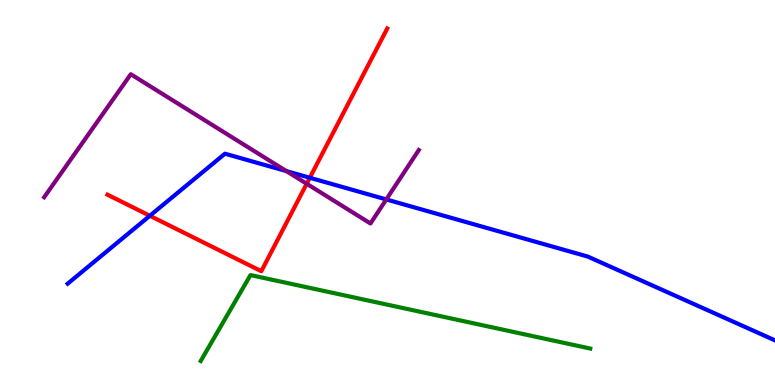[{'lines': ['blue', 'red'], 'intersections': [{'x': 1.93, 'y': 4.4}, {'x': 4.0, 'y': 5.38}]}, {'lines': ['green', 'red'], 'intersections': []}, {'lines': ['purple', 'red'], 'intersections': [{'x': 3.96, 'y': 5.23}]}, {'lines': ['blue', 'green'], 'intersections': []}, {'lines': ['blue', 'purple'], 'intersections': [{'x': 3.7, 'y': 5.56}, {'x': 4.98, 'y': 4.82}]}, {'lines': ['green', 'purple'], 'intersections': []}]